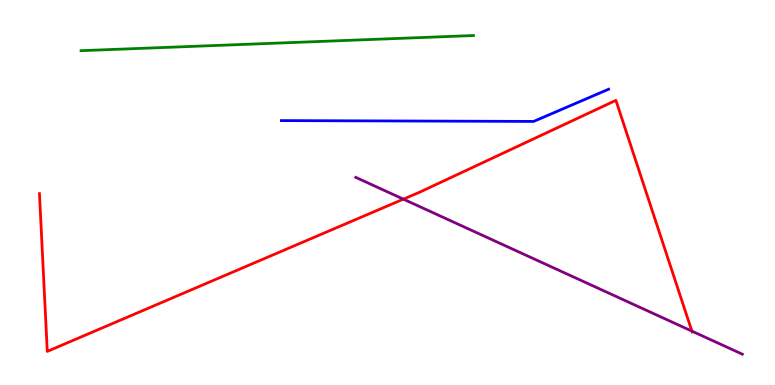[{'lines': ['blue', 'red'], 'intersections': []}, {'lines': ['green', 'red'], 'intersections': []}, {'lines': ['purple', 'red'], 'intersections': [{'x': 5.2, 'y': 4.83}, {'x': 8.93, 'y': 1.4}]}, {'lines': ['blue', 'green'], 'intersections': []}, {'lines': ['blue', 'purple'], 'intersections': []}, {'lines': ['green', 'purple'], 'intersections': []}]